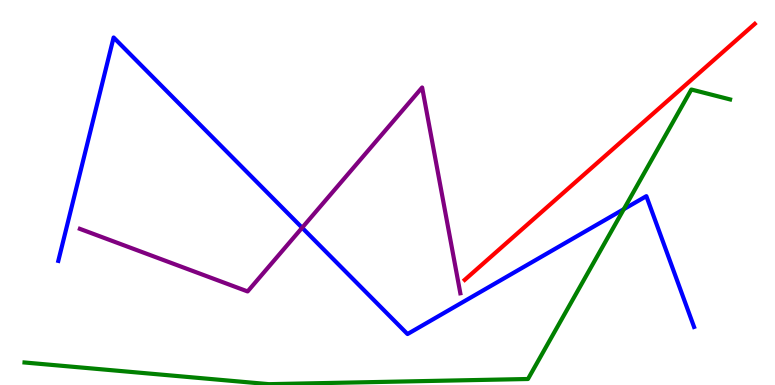[{'lines': ['blue', 'red'], 'intersections': []}, {'lines': ['green', 'red'], 'intersections': []}, {'lines': ['purple', 'red'], 'intersections': []}, {'lines': ['blue', 'green'], 'intersections': [{'x': 8.05, 'y': 4.57}]}, {'lines': ['blue', 'purple'], 'intersections': [{'x': 3.9, 'y': 4.09}]}, {'lines': ['green', 'purple'], 'intersections': []}]